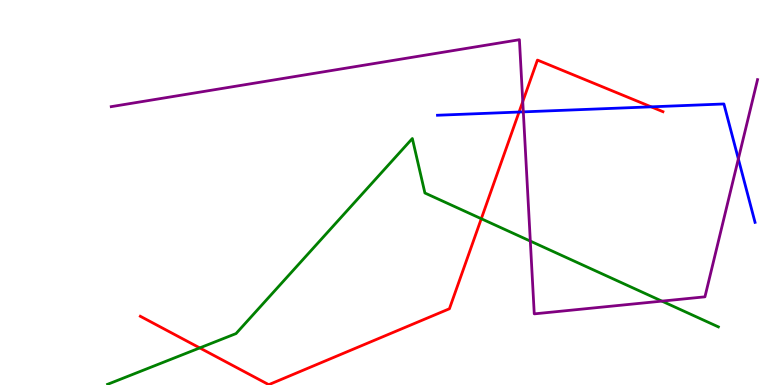[{'lines': ['blue', 'red'], 'intersections': [{'x': 6.7, 'y': 7.09}, {'x': 8.4, 'y': 7.23}]}, {'lines': ['green', 'red'], 'intersections': [{'x': 2.58, 'y': 0.963}, {'x': 6.21, 'y': 4.32}]}, {'lines': ['purple', 'red'], 'intersections': [{'x': 6.75, 'y': 7.36}]}, {'lines': ['blue', 'green'], 'intersections': []}, {'lines': ['blue', 'purple'], 'intersections': [{'x': 6.75, 'y': 7.09}, {'x': 9.53, 'y': 5.87}]}, {'lines': ['green', 'purple'], 'intersections': [{'x': 6.84, 'y': 3.74}, {'x': 8.54, 'y': 2.18}]}]